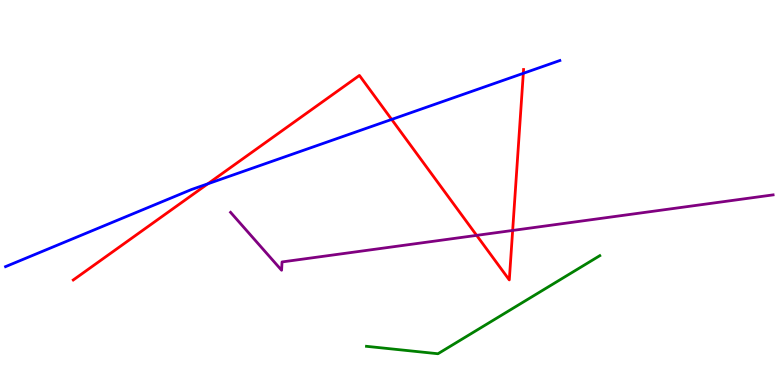[{'lines': ['blue', 'red'], 'intersections': [{'x': 2.68, 'y': 5.23}, {'x': 5.05, 'y': 6.9}, {'x': 6.75, 'y': 8.1}]}, {'lines': ['green', 'red'], 'intersections': []}, {'lines': ['purple', 'red'], 'intersections': [{'x': 6.15, 'y': 3.89}, {'x': 6.61, 'y': 4.01}]}, {'lines': ['blue', 'green'], 'intersections': []}, {'lines': ['blue', 'purple'], 'intersections': []}, {'lines': ['green', 'purple'], 'intersections': []}]